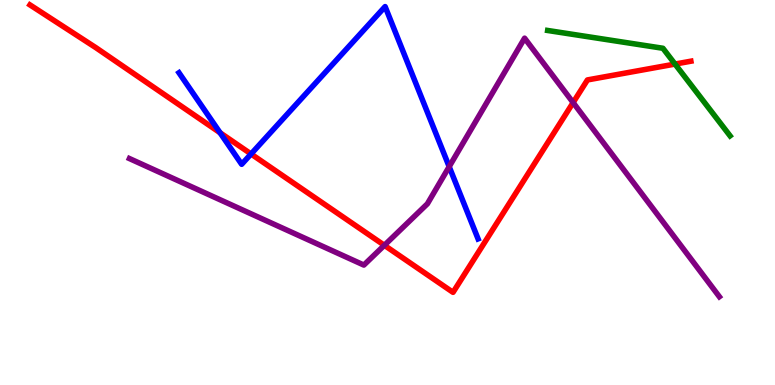[{'lines': ['blue', 'red'], 'intersections': [{'x': 2.84, 'y': 6.55}, {'x': 3.24, 'y': 6.0}]}, {'lines': ['green', 'red'], 'intersections': [{'x': 8.71, 'y': 8.34}]}, {'lines': ['purple', 'red'], 'intersections': [{'x': 4.96, 'y': 3.63}, {'x': 7.4, 'y': 7.34}]}, {'lines': ['blue', 'green'], 'intersections': []}, {'lines': ['blue', 'purple'], 'intersections': [{'x': 5.8, 'y': 5.67}]}, {'lines': ['green', 'purple'], 'intersections': []}]